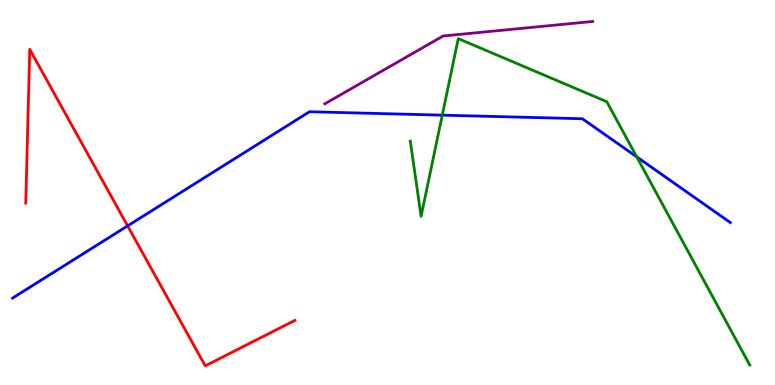[{'lines': ['blue', 'red'], 'intersections': [{'x': 1.65, 'y': 4.13}]}, {'lines': ['green', 'red'], 'intersections': []}, {'lines': ['purple', 'red'], 'intersections': []}, {'lines': ['blue', 'green'], 'intersections': [{'x': 5.71, 'y': 7.01}, {'x': 8.22, 'y': 5.93}]}, {'lines': ['blue', 'purple'], 'intersections': []}, {'lines': ['green', 'purple'], 'intersections': []}]